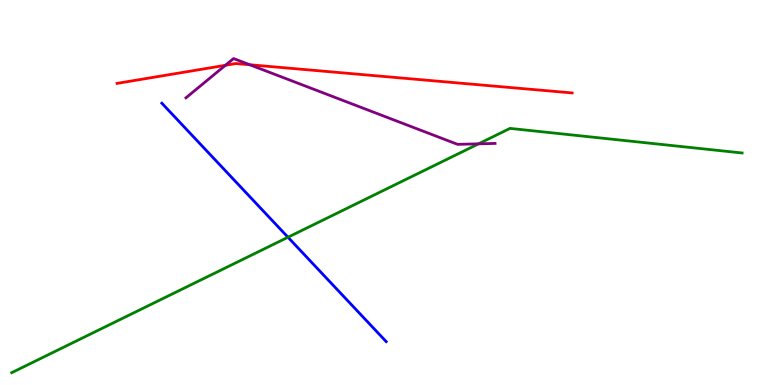[{'lines': ['blue', 'red'], 'intersections': []}, {'lines': ['green', 'red'], 'intersections': []}, {'lines': ['purple', 'red'], 'intersections': [{'x': 2.91, 'y': 8.3}, {'x': 3.22, 'y': 8.32}]}, {'lines': ['blue', 'green'], 'intersections': [{'x': 3.72, 'y': 3.84}]}, {'lines': ['blue', 'purple'], 'intersections': []}, {'lines': ['green', 'purple'], 'intersections': [{'x': 6.17, 'y': 6.26}]}]